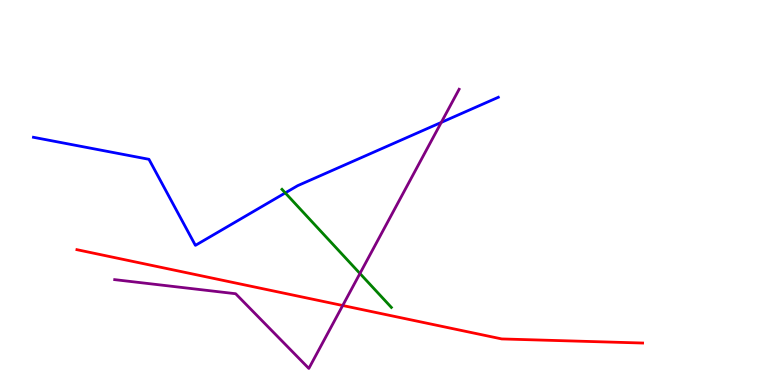[{'lines': ['blue', 'red'], 'intersections': []}, {'lines': ['green', 'red'], 'intersections': []}, {'lines': ['purple', 'red'], 'intersections': [{'x': 4.42, 'y': 2.06}]}, {'lines': ['blue', 'green'], 'intersections': [{'x': 3.68, 'y': 4.99}]}, {'lines': ['blue', 'purple'], 'intersections': [{'x': 5.69, 'y': 6.82}]}, {'lines': ['green', 'purple'], 'intersections': [{'x': 4.64, 'y': 2.9}]}]